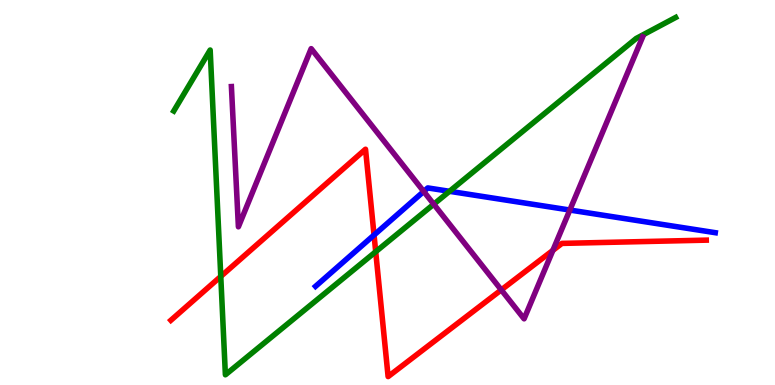[{'lines': ['blue', 'red'], 'intersections': [{'x': 4.83, 'y': 3.9}]}, {'lines': ['green', 'red'], 'intersections': [{'x': 2.85, 'y': 2.82}, {'x': 4.85, 'y': 3.46}]}, {'lines': ['purple', 'red'], 'intersections': [{'x': 6.47, 'y': 2.47}, {'x': 7.13, 'y': 3.5}]}, {'lines': ['blue', 'green'], 'intersections': [{'x': 5.8, 'y': 5.03}]}, {'lines': ['blue', 'purple'], 'intersections': [{'x': 5.47, 'y': 5.03}, {'x': 7.35, 'y': 4.54}]}, {'lines': ['green', 'purple'], 'intersections': [{'x': 5.6, 'y': 4.7}]}]